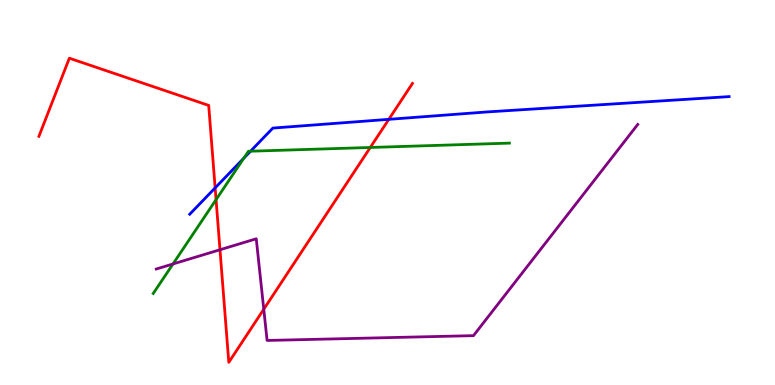[{'lines': ['blue', 'red'], 'intersections': [{'x': 2.78, 'y': 5.12}, {'x': 5.02, 'y': 6.9}]}, {'lines': ['green', 'red'], 'intersections': [{'x': 2.79, 'y': 4.81}, {'x': 4.78, 'y': 6.17}]}, {'lines': ['purple', 'red'], 'intersections': [{'x': 2.84, 'y': 3.51}, {'x': 3.4, 'y': 1.97}]}, {'lines': ['blue', 'green'], 'intersections': [{'x': 3.15, 'y': 5.89}, {'x': 3.23, 'y': 6.07}]}, {'lines': ['blue', 'purple'], 'intersections': []}, {'lines': ['green', 'purple'], 'intersections': [{'x': 2.23, 'y': 3.14}]}]